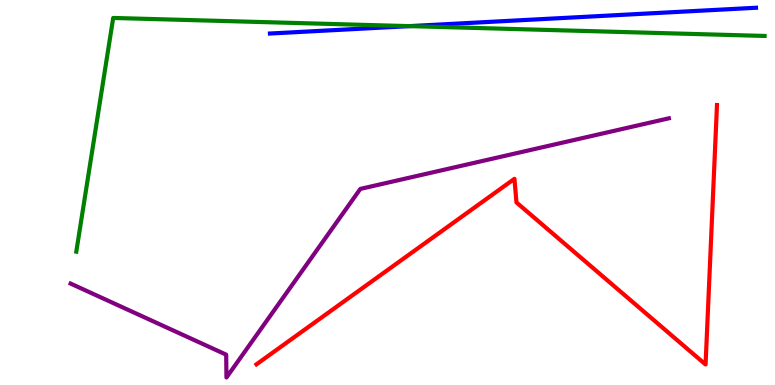[{'lines': ['blue', 'red'], 'intersections': []}, {'lines': ['green', 'red'], 'intersections': []}, {'lines': ['purple', 'red'], 'intersections': []}, {'lines': ['blue', 'green'], 'intersections': [{'x': 5.28, 'y': 9.32}]}, {'lines': ['blue', 'purple'], 'intersections': []}, {'lines': ['green', 'purple'], 'intersections': []}]